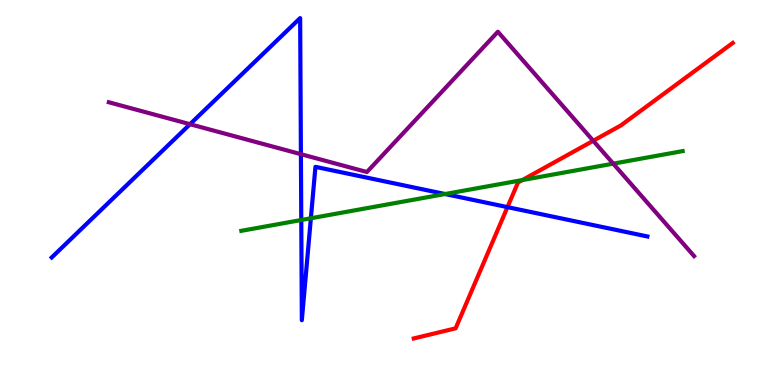[{'lines': ['blue', 'red'], 'intersections': [{'x': 6.55, 'y': 4.62}]}, {'lines': ['green', 'red'], 'intersections': [{'x': 6.74, 'y': 5.32}]}, {'lines': ['purple', 'red'], 'intersections': [{'x': 7.65, 'y': 6.34}]}, {'lines': ['blue', 'green'], 'intersections': [{'x': 3.89, 'y': 4.29}, {'x': 4.01, 'y': 4.33}, {'x': 5.74, 'y': 4.96}]}, {'lines': ['blue', 'purple'], 'intersections': [{'x': 2.45, 'y': 6.77}, {'x': 3.88, 'y': 6.0}]}, {'lines': ['green', 'purple'], 'intersections': [{'x': 7.91, 'y': 5.75}]}]